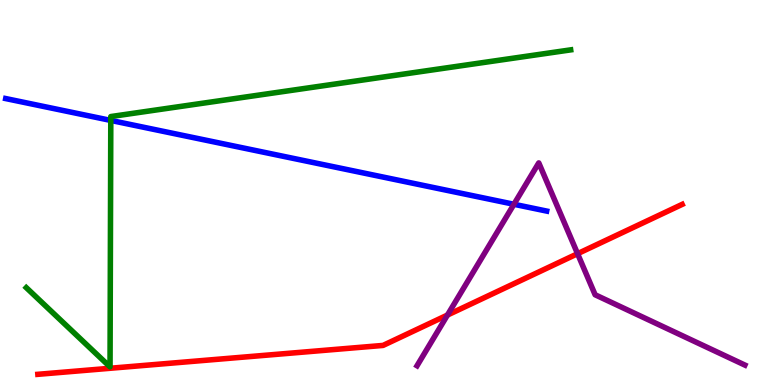[{'lines': ['blue', 'red'], 'intersections': []}, {'lines': ['green', 'red'], 'intersections': []}, {'lines': ['purple', 'red'], 'intersections': [{'x': 5.77, 'y': 1.82}, {'x': 7.45, 'y': 3.41}]}, {'lines': ['blue', 'green'], 'intersections': [{'x': 1.43, 'y': 6.87}]}, {'lines': ['blue', 'purple'], 'intersections': [{'x': 6.63, 'y': 4.69}]}, {'lines': ['green', 'purple'], 'intersections': []}]